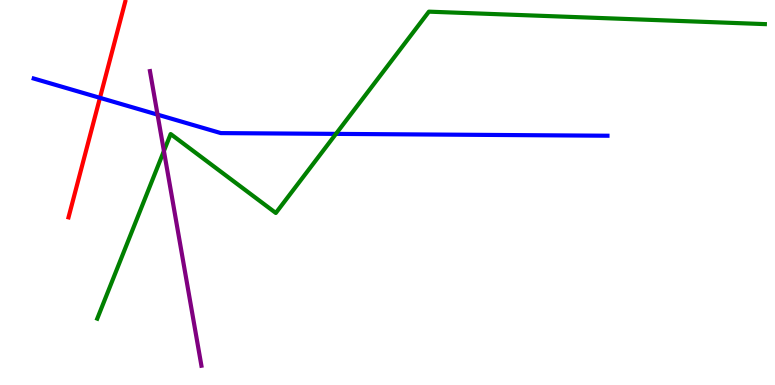[{'lines': ['blue', 'red'], 'intersections': [{'x': 1.29, 'y': 7.46}]}, {'lines': ['green', 'red'], 'intersections': []}, {'lines': ['purple', 'red'], 'intersections': []}, {'lines': ['blue', 'green'], 'intersections': [{'x': 4.33, 'y': 6.52}]}, {'lines': ['blue', 'purple'], 'intersections': [{'x': 2.03, 'y': 7.02}]}, {'lines': ['green', 'purple'], 'intersections': [{'x': 2.11, 'y': 6.08}]}]